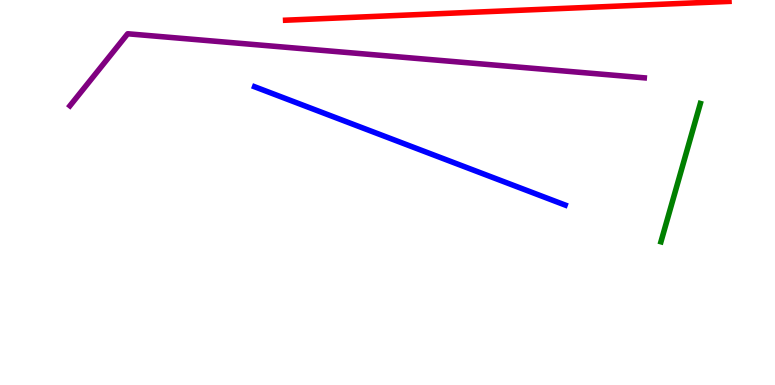[{'lines': ['blue', 'red'], 'intersections': []}, {'lines': ['green', 'red'], 'intersections': []}, {'lines': ['purple', 'red'], 'intersections': []}, {'lines': ['blue', 'green'], 'intersections': []}, {'lines': ['blue', 'purple'], 'intersections': []}, {'lines': ['green', 'purple'], 'intersections': []}]